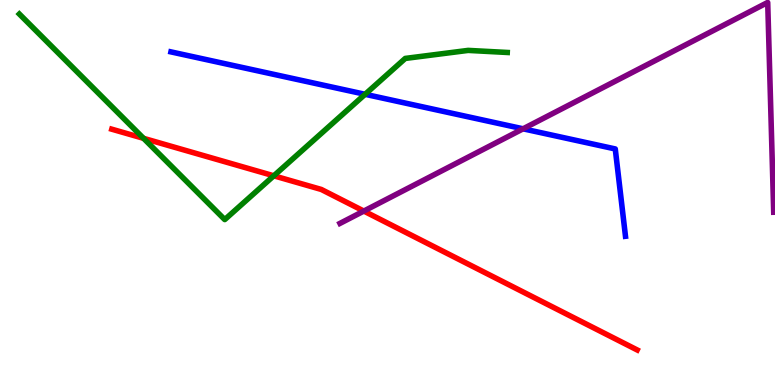[{'lines': ['blue', 'red'], 'intersections': []}, {'lines': ['green', 'red'], 'intersections': [{'x': 1.85, 'y': 6.41}, {'x': 3.53, 'y': 5.43}]}, {'lines': ['purple', 'red'], 'intersections': [{'x': 4.69, 'y': 4.52}]}, {'lines': ['blue', 'green'], 'intersections': [{'x': 4.71, 'y': 7.55}]}, {'lines': ['blue', 'purple'], 'intersections': [{'x': 6.75, 'y': 6.65}]}, {'lines': ['green', 'purple'], 'intersections': []}]